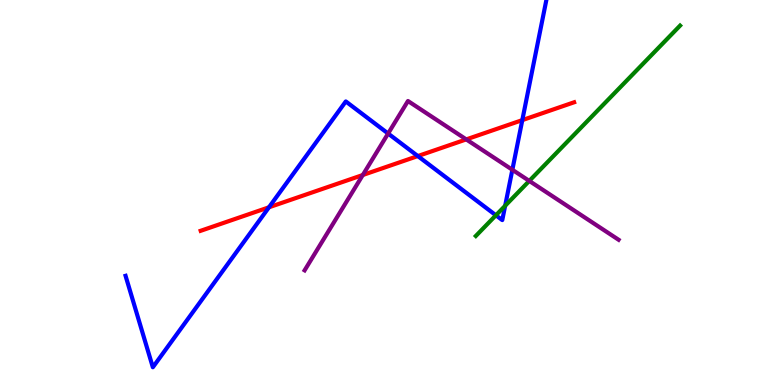[{'lines': ['blue', 'red'], 'intersections': [{'x': 3.47, 'y': 4.62}, {'x': 5.39, 'y': 5.95}, {'x': 6.74, 'y': 6.88}]}, {'lines': ['green', 'red'], 'intersections': []}, {'lines': ['purple', 'red'], 'intersections': [{'x': 4.68, 'y': 5.45}, {'x': 6.02, 'y': 6.38}]}, {'lines': ['blue', 'green'], 'intersections': [{'x': 6.4, 'y': 4.41}, {'x': 6.52, 'y': 4.66}]}, {'lines': ['blue', 'purple'], 'intersections': [{'x': 5.01, 'y': 6.53}, {'x': 6.61, 'y': 5.59}]}, {'lines': ['green', 'purple'], 'intersections': [{'x': 6.83, 'y': 5.3}]}]